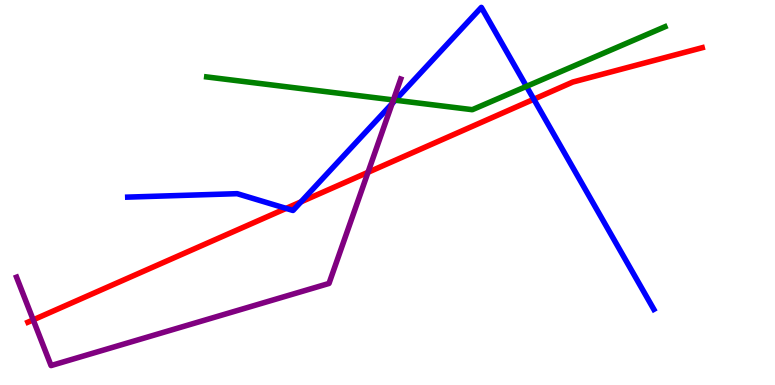[{'lines': ['blue', 'red'], 'intersections': [{'x': 3.69, 'y': 4.59}, {'x': 3.88, 'y': 4.76}, {'x': 6.89, 'y': 7.42}]}, {'lines': ['green', 'red'], 'intersections': []}, {'lines': ['purple', 'red'], 'intersections': [{'x': 0.429, 'y': 1.69}, {'x': 4.75, 'y': 5.52}]}, {'lines': ['blue', 'green'], 'intersections': [{'x': 5.1, 'y': 7.4}, {'x': 6.79, 'y': 7.76}]}, {'lines': ['blue', 'purple'], 'intersections': [{'x': 5.06, 'y': 7.31}]}, {'lines': ['green', 'purple'], 'intersections': [{'x': 5.08, 'y': 7.4}]}]